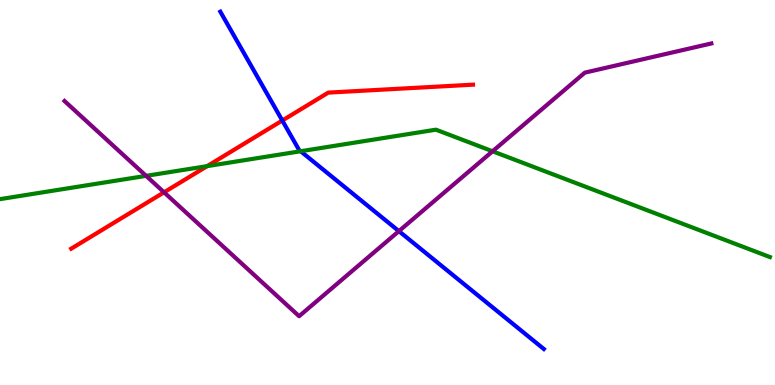[{'lines': ['blue', 'red'], 'intersections': [{'x': 3.64, 'y': 6.87}]}, {'lines': ['green', 'red'], 'intersections': [{'x': 2.67, 'y': 5.69}]}, {'lines': ['purple', 'red'], 'intersections': [{'x': 2.12, 'y': 5.0}]}, {'lines': ['blue', 'green'], 'intersections': [{'x': 3.88, 'y': 6.07}]}, {'lines': ['blue', 'purple'], 'intersections': [{'x': 5.15, 'y': 4.0}]}, {'lines': ['green', 'purple'], 'intersections': [{'x': 1.89, 'y': 5.43}, {'x': 6.36, 'y': 6.07}]}]